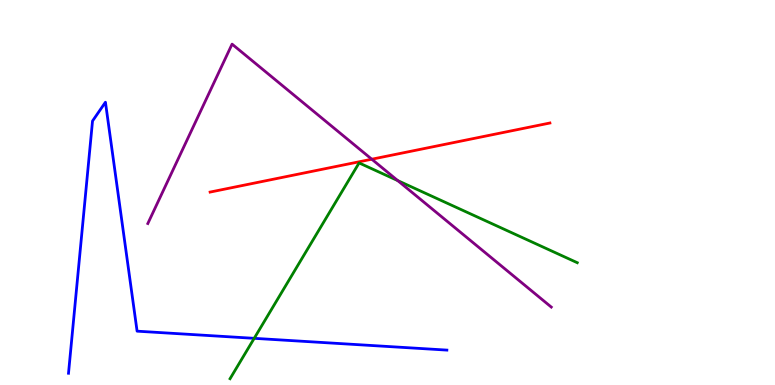[{'lines': ['blue', 'red'], 'intersections': []}, {'lines': ['green', 'red'], 'intersections': []}, {'lines': ['purple', 'red'], 'intersections': [{'x': 4.8, 'y': 5.86}]}, {'lines': ['blue', 'green'], 'intersections': [{'x': 3.28, 'y': 1.21}]}, {'lines': ['blue', 'purple'], 'intersections': []}, {'lines': ['green', 'purple'], 'intersections': [{'x': 5.13, 'y': 5.31}]}]